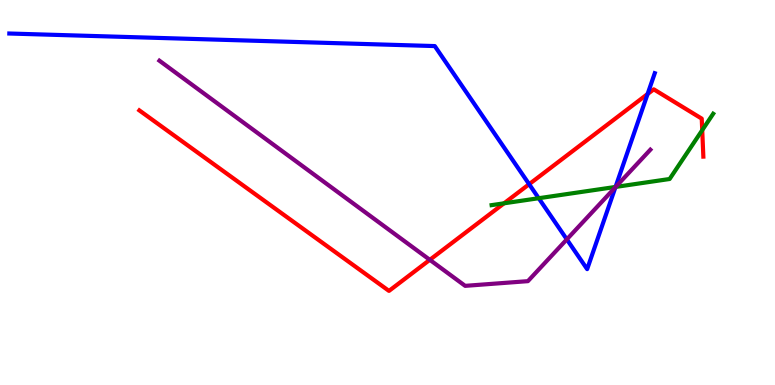[{'lines': ['blue', 'red'], 'intersections': [{'x': 6.83, 'y': 5.22}, {'x': 8.36, 'y': 7.56}]}, {'lines': ['green', 'red'], 'intersections': [{'x': 6.5, 'y': 4.72}, {'x': 9.06, 'y': 6.62}]}, {'lines': ['purple', 'red'], 'intersections': [{'x': 5.55, 'y': 3.25}]}, {'lines': ['blue', 'green'], 'intersections': [{'x': 6.95, 'y': 4.85}, {'x': 7.94, 'y': 5.14}]}, {'lines': ['blue', 'purple'], 'intersections': [{'x': 7.31, 'y': 3.78}, {'x': 7.94, 'y': 5.14}]}, {'lines': ['green', 'purple'], 'intersections': [{'x': 7.94, 'y': 5.15}]}]